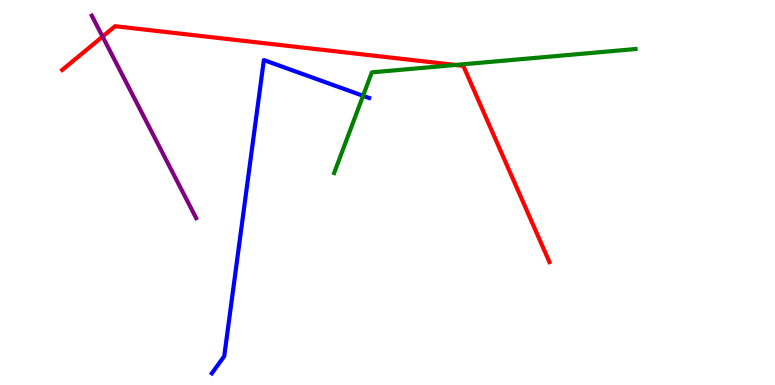[{'lines': ['blue', 'red'], 'intersections': []}, {'lines': ['green', 'red'], 'intersections': [{'x': 5.88, 'y': 8.31}]}, {'lines': ['purple', 'red'], 'intersections': [{'x': 1.32, 'y': 9.05}]}, {'lines': ['blue', 'green'], 'intersections': [{'x': 4.68, 'y': 7.51}]}, {'lines': ['blue', 'purple'], 'intersections': []}, {'lines': ['green', 'purple'], 'intersections': []}]